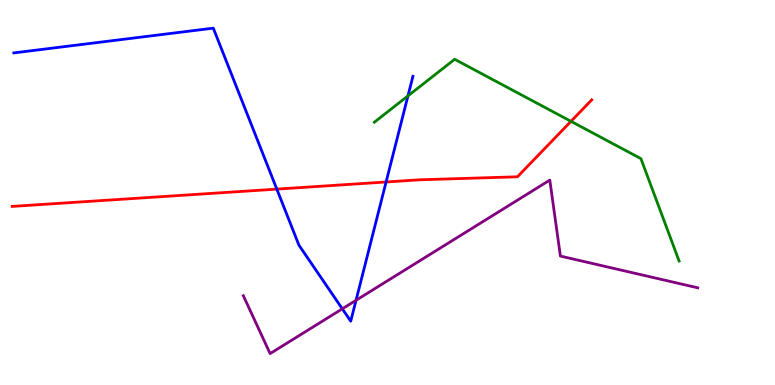[{'lines': ['blue', 'red'], 'intersections': [{'x': 3.57, 'y': 5.09}, {'x': 4.98, 'y': 5.27}]}, {'lines': ['green', 'red'], 'intersections': [{'x': 7.37, 'y': 6.85}]}, {'lines': ['purple', 'red'], 'intersections': []}, {'lines': ['blue', 'green'], 'intersections': [{'x': 5.26, 'y': 7.51}]}, {'lines': ['blue', 'purple'], 'intersections': [{'x': 4.42, 'y': 1.98}, {'x': 4.59, 'y': 2.2}]}, {'lines': ['green', 'purple'], 'intersections': []}]